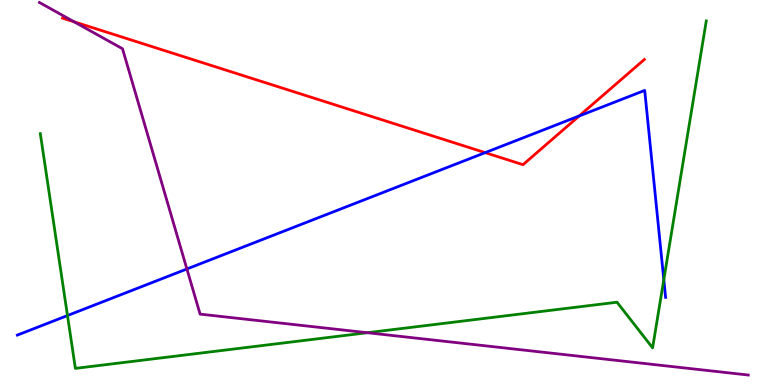[{'lines': ['blue', 'red'], 'intersections': [{'x': 6.26, 'y': 6.04}, {'x': 7.47, 'y': 6.99}]}, {'lines': ['green', 'red'], 'intersections': []}, {'lines': ['purple', 'red'], 'intersections': [{'x': 0.957, 'y': 9.43}]}, {'lines': ['blue', 'green'], 'intersections': [{'x': 0.871, 'y': 1.8}, {'x': 8.57, 'y': 2.74}]}, {'lines': ['blue', 'purple'], 'intersections': [{'x': 2.41, 'y': 3.01}]}, {'lines': ['green', 'purple'], 'intersections': [{'x': 4.74, 'y': 1.36}]}]